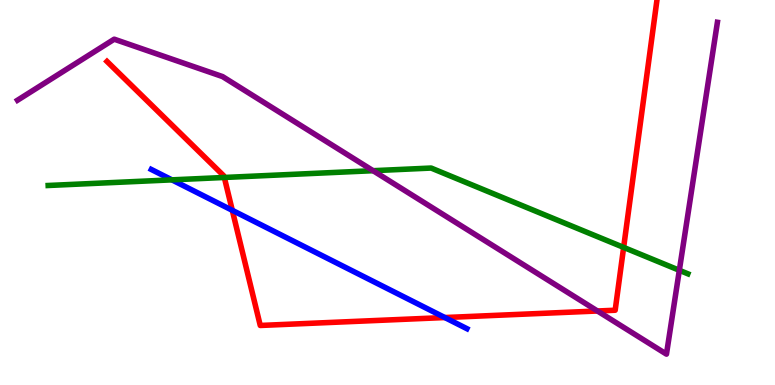[{'lines': ['blue', 'red'], 'intersections': [{'x': 3.0, 'y': 4.54}, {'x': 5.74, 'y': 1.75}]}, {'lines': ['green', 'red'], 'intersections': [{'x': 2.89, 'y': 5.39}, {'x': 8.05, 'y': 3.57}]}, {'lines': ['purple', 'red'], 'intersections': [{'x': 7.71, 'y': 1.92}]}, {'lines': ['blue', 'green'], 'intersections': [{'x': 2.22, 'y': 5.33}]}, {'lines': ['blue', 'purple'], 'intersections': []}, {'lines': ['green', 'purple'], 'intersections': [{'x': 4.81, 'y': 5.57}, {'x': 8.77, 'y': 2.98}]}]